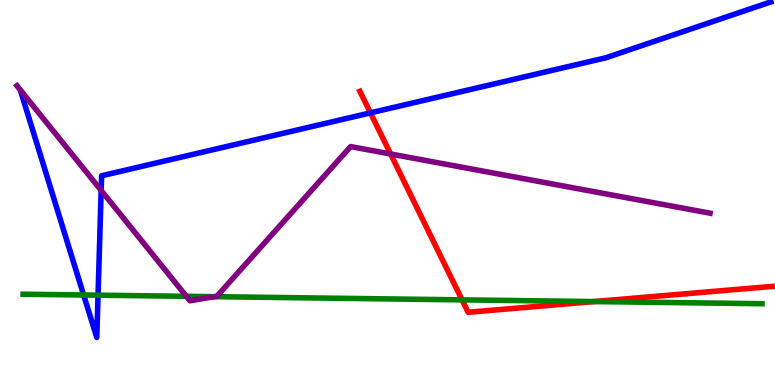[{'lines': ['blue', 'red'], 'intersections': [{'x': 4.78, 'y': 7.07}]}, {'lines': ['green', 'red'], 'intersections': [{'x': 5.96, 'y': 2.21}, {'x': 7.67, 'y': 2.17}]}, {'lines': ['purple', 'red'], 'intersections': [{'x': 5.04, 'y': 6.0}]}, {'lines': ['blue', 'green'], 'intersections': [{'x': 1.08, 'y': 2.34}, {'x': 1.27, 'y': 2.33}]}, {'lines': ['blue', 'purple'], 'intersections': [{'x': 1.31, 'y': 5.05}]}, {'lines': ['green', 'purple'], 'intersections': [{'x': 2.4, 'y': 2.3}, {'x': 2.77, 'y': 2.29}]}]